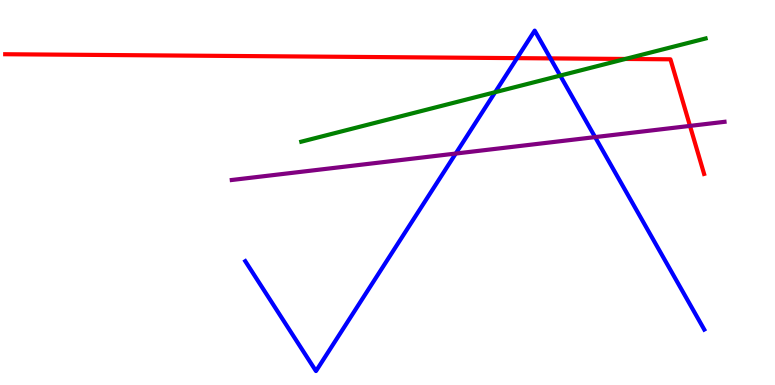[{'lines': ['blue', 'red'], 'intersections': [{'x': 6.67, 'y': 8.49}, {'x': 7.1, 'y': 8.48}]}, {'lines': ['green', 'red'], 'intersections': [{'x': 8.07, 'y': 8.47}]}, {'lines': ['purple', 'red'], 'intersections': [{'x': 8.9, 'y': 6.73}]}, {'lines': ['blue', 'green'], 'intersections': [{'x': 6.39, 'y': 7.61}, {'x': 7.23, 'y': 8.04}]}, {'lines': ['blue', 'purple'], 'intersections': [{'x': 5.88, 'y': 6.01}, {'x': 7.68, 'y': 6.44}]}, {'lines': ['green', 'purple'], 'intersections': []}]